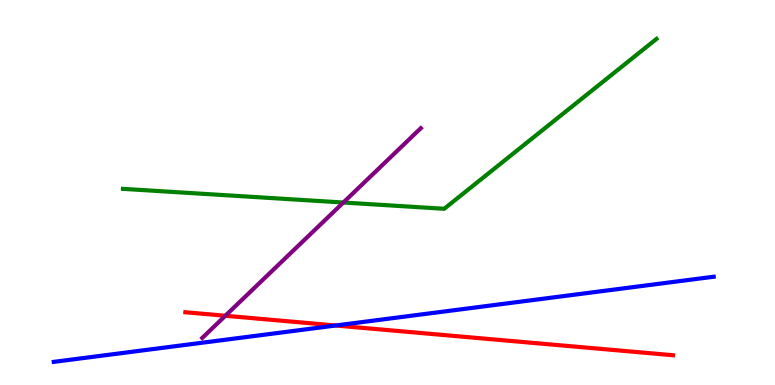[{'lines': ['blue', 'red'], 'intersections': [{'x': 4.33, 'y': 1.55}]}, {'lines': ['green', 'red'], 'intersections': []}, {'lines': ['purple', 'red'], 'intersections': [{'x': 2.91, 'y': 1.8}]}, {'lines': ['blue', 'green'], 'intersections': []}, {'lines': ['blue', 'purple'], 'intersections': []}, {'lines': ['green', 'purple'], 'intersections': [{'x': 4.43, 'y': 4.74}]}]